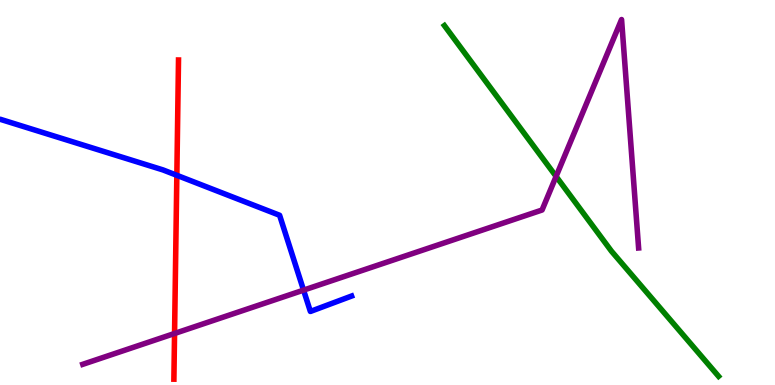[{'lines': ['blue', 'red'], 'intersections': [{'x': 2.28, 'y': 5.45}]}, {'lines': ['green', 'red'], 'intersections': []}, {'lines': ['purple', 'red'], 'intersections': [{'x': 2.25, 'y': 1.34}]}, {'lines': ['blue', 'green'], 'intersections': []}, {'lines': ['blue', 'purple'], 'intersections': [{'x': 3.92, 'y': 2.46}]}, {'lines': ['green', 'purple'], 'intersections': [{'x': 7.18, 'y': 5.42}]}]